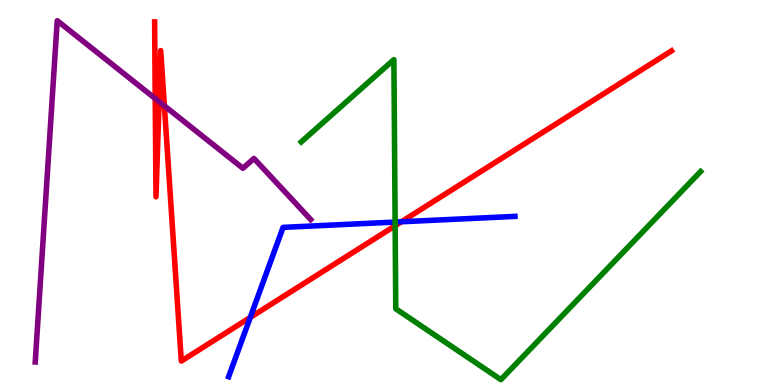[{'lines': ['blue', 'red'], 'intersections': [{'x': 3.23, 'y': 1.75}, {'x': 5.18, 'y': 4.24}]}, {'lines': ['green', 'red'], 'intersections': [{'x': 5.1, 'y': 4.14}]}, {'lines': ['purple', 'red'], 'intersections': [{'x': 2.0, 'y': 7.44}, {'x': 2.05, 'y': 7.36}, {'x': 2.12, 'y': 7.25}]}, {'lines': ['blue', 'green'], 'intersections': [{'x': 5.1, 'y': 4.23}]}, {'lines': ['blue', 'purple'], 'intersections': []}, {'lines': ['green', 'purple'], 'intersections': []}]